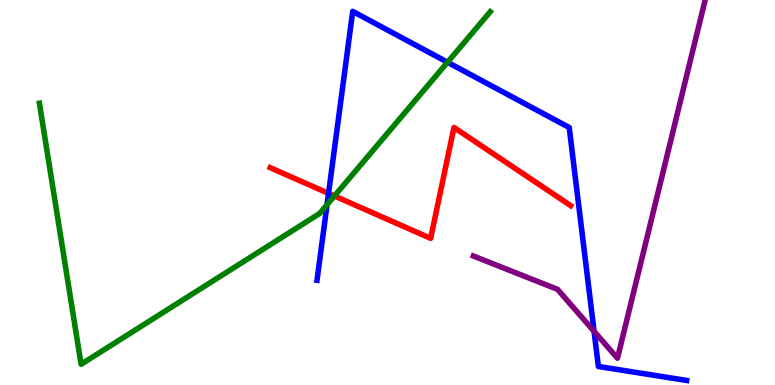[{'lines': ['blue', 'red'], 'intersections': [{'x': 4.24, 'y': 4.98}]}, {'lines': ['green', 'red'], 'intersections': [{'x': 4.32, 'y': 4.91}]}, {'lines': ['purple', 'red'], 'intersections': []}, {'lines': ['blue', 'green'], 'intersections': [{'x': 4.22, 'y': 4.68}, {'x': 5.77, 'y': 8.38}]}, {'lines': ['blue', 'purple'], 'intersections': [{'x': 7.67, 'y': 1.39}]}, {'lines': ['green', 'purple'], 'intersections': []}]